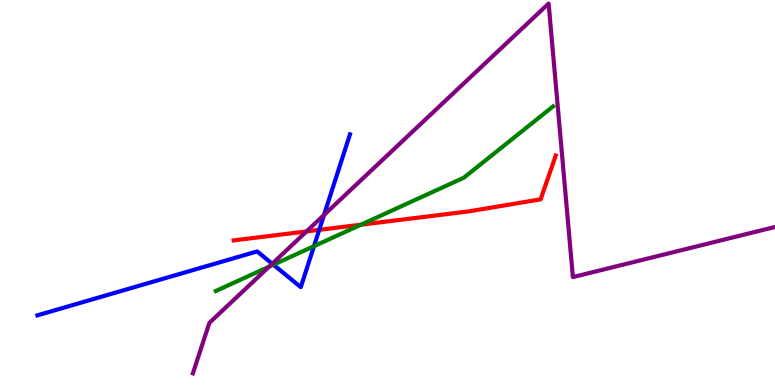[{'lines': ['blue', 'red'], 'intersections': [{'x': 4.12, 'y': 4.03}]}, {'lines': ['green', 'red'], 'intersections': [{'x': 4.66, 'y': 4.16}]}, {'lines': ['purple', 'red'], 'intersections': [{'x': 3.96, 'y': 3.99}]}, {'lines': ['blue', 'green'], 'intersections': [{'x': 3.53, 'y': 3.12}, {'x': 4.05, 'y': 3.61}]}, {'lines': ['blue', 'purple'], 'intersections': [{'x': 3.51, 'y': 3.15}, {'x': 4.18, 'y': 4.42}]}, {'lines': ['green', 'purple'], 'intersections': [{'x': 3.47, 'y': 3.07}]}]